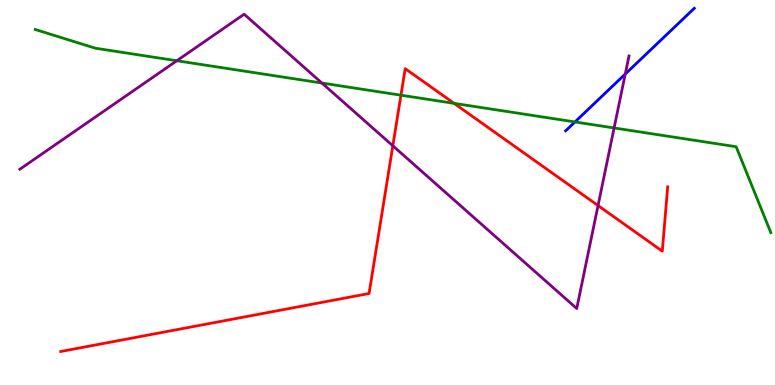[{'lines': ['blue', 'red'], 'intersections': []}, {'lines': ['green', 'red'], 'intersections': [{'x': 5.17, 'y': 7.53}, {'x': 5.86, 'y': 7.32}]}, {'lines': ['purple', 'red'], 'intersections': [{'x': 5.07, 'y': 6.21}, {'x': 7.72, 'y': 4.66}]}, {'lines': ['blue', 'green'], 'intersections': [{'x': 7.42, 'y': 6.83}]}, {'lines': ['blue', 'purple'], 'intersections': [{'x': 8.07, 'y': 8.08}]}, {'lines': ['green', 'purple'], 'intersections': [{'x': 2.28, 'y': 8.42}, {'x': 4.15, 'y': 7.84}, {'x': 7.92, 'y': 6.68}]}]